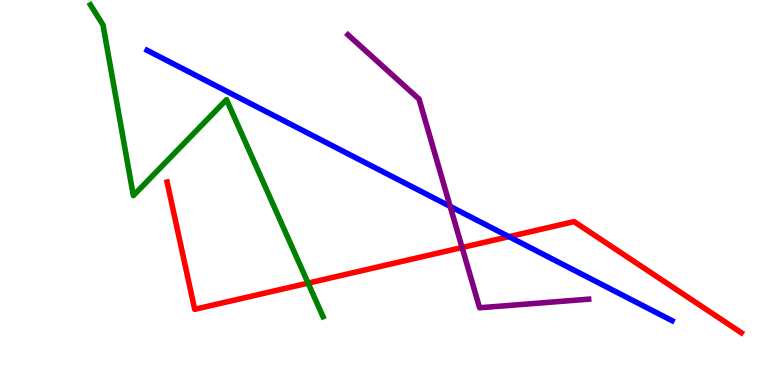[{'lines': ['blue', 'red'], 'intersections': [{'x': 6.57, 'y': 3.85}]}, {'lines': ['green', 'red'], 'intersections': [{'x': 3.98, 'y': 2.65}]}, {'lines': ['purple', 'red'], 'intersections': [{'x': 5.96, 'y': 3.57}]}, {'lines': ['blue', 'green'], 'intersections': []}, {'lines': ['blue', 'purple'], 'intersections': [{'x': 5.81, 'y': 4.64}]}, {'lines': ['green', 'purple'], 'intersections': []}]